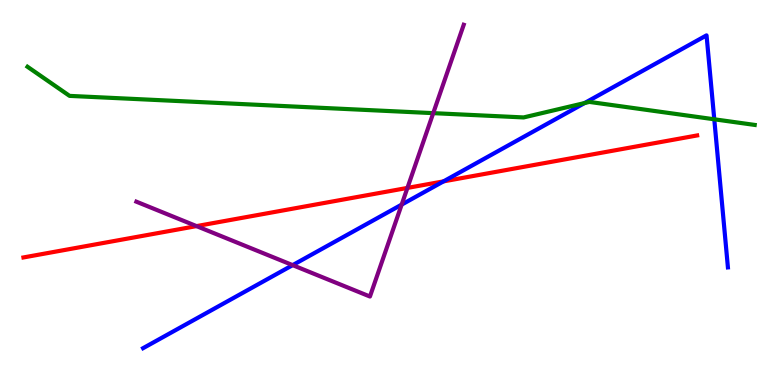[{'lines': ['blue', 'red'], 'intersections': [{'x': 5.72, 'y': 5.29}]}, {'lines': ['green', 'red'], 'intersections': []}, {'lines': ['purple', 'red'], 'intersections': [{'x': 2.54, 'y': 4.13}, {'x': 5.26, 'y': 5.12}]}, {'lines': ['blue', 'green'], 'intersections': [{'x': 7.54, 'y': 7.32}, {'x': 9.22, 'y': 6.9}]}, {'lines': ['blue', 'purple'], 'intersections': [{'x': 3.78, 'y': 3.11}, {'x': 5.18, 'y': 4.69}]}, {'lines': ['green', 'purple'], 'intersections': [{'x': 5.59, 'y': 7.06}]}]